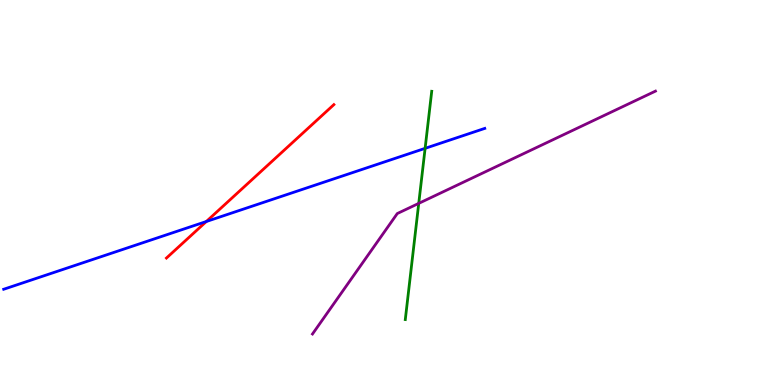[{'lines': ['blue', 'red'], 'intersections': [{'x': 2.66, 'y': 4.25}]}, {'lines': ['green', 'red'], 'intersections': []}, {'lines': ['purple', 'red'], 'intersections': []}, {'lines': ['blue', 'green'], 'intersections': [{'x': 5.49, 'y': 6.15}]}, {'lines': ['blue', 'purple'], 'intersections': []}, {'lines': ['green', 'purple'], 'intersections': [{'x': 5.4, 'y': 4.72}]}]